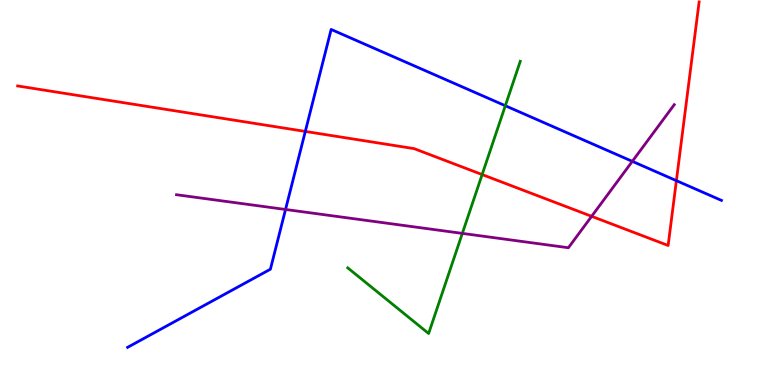[{'lines': ['blue', 'red'], 'intersections': [{'x': 3.94, 'y': 6.59}, {'x': 8.73, 'y': 5.31}]}, {'lines': ['green', 'red'], 'intersections': [{'x': 6.22, 'y': 5.47}]}, {'lines': ['purple', 'red'], 'intersections': [{'x': 7.63, 'y': 4.38}]}, {'lines': ['blue', 'green'], 'intersections': [{'x': 6.52, 'y': 7.25}]}, {'lines': ['blue', 'purple'], 'intersections': [{'x': 3.68, 'y': 4.56}, {'x': 8.16, 'y': 5.81}]}, {'lines': ['green', 'purple'], 'intersections': [{'x': 5.97, 'y': 3.94}]}]